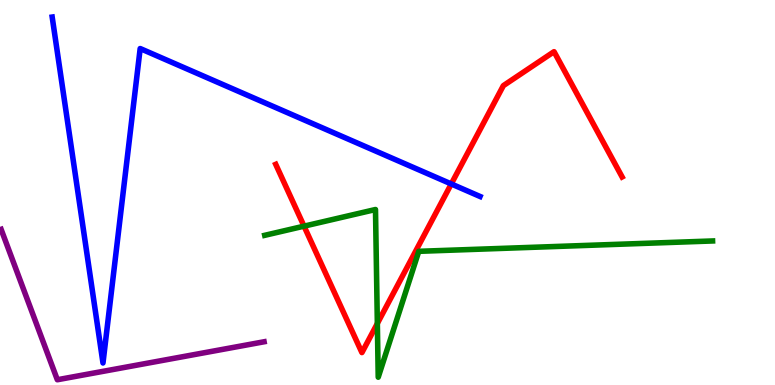[{'lines': ['blue', 'red'], 'intersections': [{'x': 5.82, 'y': 5.22}]}, {'lines': ['green', 'red'], 'intersections': [{'x': 3.92, 'y': 4.13}, {'x': 4.87, 'y': 1.6}]}, {'lines': ['purple', 'red'], 'intersections': []}, {'lines': ['blue', 'green'], 'intersections': []}, {'lines': ['blue', 'purple'], 'intersections': []}, {'lines': ['green', 'purple'], 'intersections': []}]